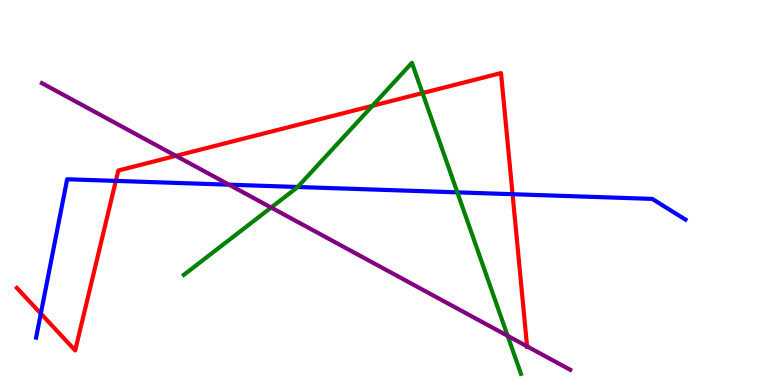[{'lines': ['blue', 'red'], 'intersections': [{'x': 0.527, 'y': 1.85}, {'x': 1.49, 'y': 5.3}, {'x': 6.61, 'y': 4.96}]}, {'lines': ['green', 'red'], 'intersections': [{'x': 4.8, 'y': 7.25}, {'x': 5.45, 'y': 7.58}]}, {'lines': ['purple', 'red'], 'intersections': [{'x': 2.27, 'y': 5.95}, {'x': 6.8, 'y': 1.0}]}, {'lines': ['blue', 'green'], 'intersections': [{'x': 3.84, 'y': 5.14}, {'x': 5.9, 'y': 5.0}]}, {'lines': ['blue', 'purple'], 'intersections': [{'x': 2.96, 'y': 5.2}]}, {'lines': ['green', 'purple'], 'intersections': [{'x': 3.5, 'y': 4.61}, {'x': 6.55, 'y': 1.28}]}]